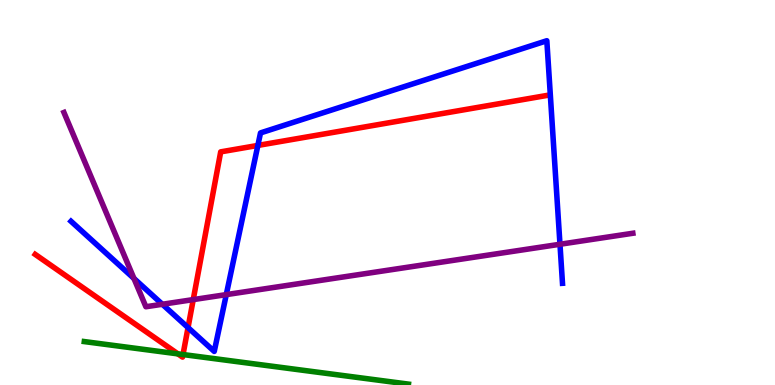[{'lines': ['blue', 'red'], 'intersections': [{'x': 2.43, 'y': 1.49}, {'x': 3.33, 'y': 6.22}]}, {'lines': ['green', 'red'], 'intersections': [{'x': 2.3, 'y': 0.809}, {'x': 2.36, 'y': 0.791}]}, {'lines': ['purple', 'red'], 'intersections': [{'x': 2.49, 'y': 2.22}]}, {'lines': ['blue', 'green'], 'intersections': []}, {'lines': ['blue', 'purple'], 'intersections': [{'x': 1.73, 'y': 2.77}, {'x': 2.09, 'y': 2.1}, {'x': 2.92, 'y': 2.35}, {'x': 7.23, 'y': 3.66}]}, {'lines': ['green', 'purple'], 'intersections': []}]